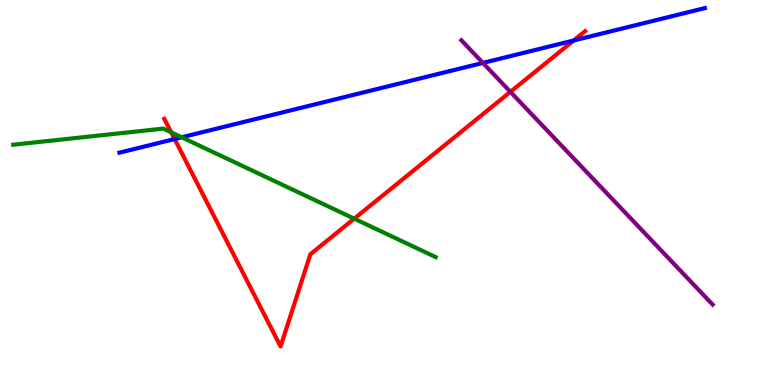[{'lines': ['blue', 'red'], 'intersections': [{'x': 2.25, 'y': 6.39}, {'x': 7.4, 'y': 8.95}]}, {'lines': ['green', 'red'], 'intersections': [{'x': 2.21, 'y': 6.56}, {'x': 4.57, 'y': 4.32}]}, {'lines': ['purple', 'red'], 'intersections': [{'x': 6.59, 'y': 7.61}]}, {'lines': ['blue', 'green'], 'intersections': [{'x': 2.34, 'y': 6.43}]}, {'lines': ['blue', 'purple'], 'intersections': [{'x': 6.23, 'y': 8.37}]}, {'lines': ['green', 'purple'], 'intersections': []}]